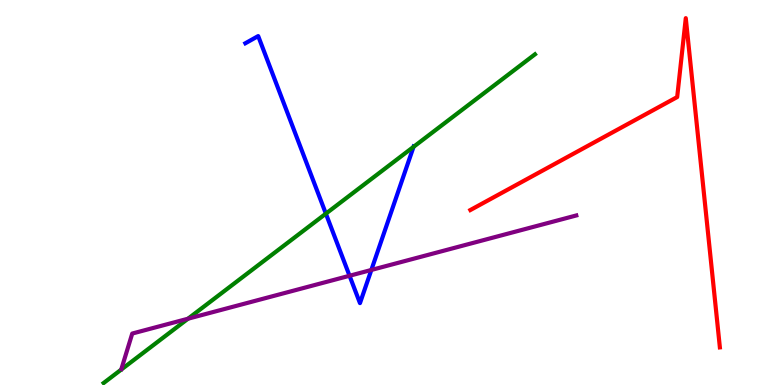[{'lines': ['blue', 'red'], 'intersections': []}, {'lines': ['green', 'red'], 'intersections': []}, {'lines': ['purple', 'red'], 'intersections': []}, {'lines': ['blue', 'green'], 'intersections': [{'x': 4.2, 'y': 4.45}, {'x': 5.34, 'y': 6.19}]}, {'lines': ['blue', 'purple'], 'intersections': [{'x': 4.51, 'y': 2.84}, {'x': 4.79, 'y': 2.99}]}, {'lines': ['green', 'purple'], 'intersections': [{'x': 2.43, 'y': 1.72}]}]